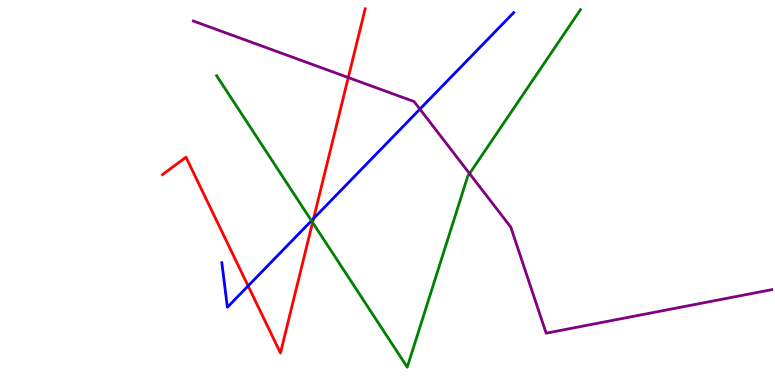[{'lines': ['blue', 'red'], 'intersections': [{'x': 3.2, 'y': 2.57}, {'x': 4.05, 'y': 4.32}]}, {'lines': ['green', 'red'], 'intersections': [{'x': 4.03, 'y': 4.22}]}, {'lines': ['purple', 'red'], 'intersections': [{'x': 4.49, 'y': 7.99}]}, {'lines': ['blue', 'green'], 'intersections': [{'x': 4.02, 'y': 4.27}]}, {'lines': ['blue', 'purple'], 'intersections': [{'x': 5.42, 'y': 7.17}]}, {'lines': ['green', 'purple'], 'intersections': [{'x': 6.06, 'y': 5.49}]}]